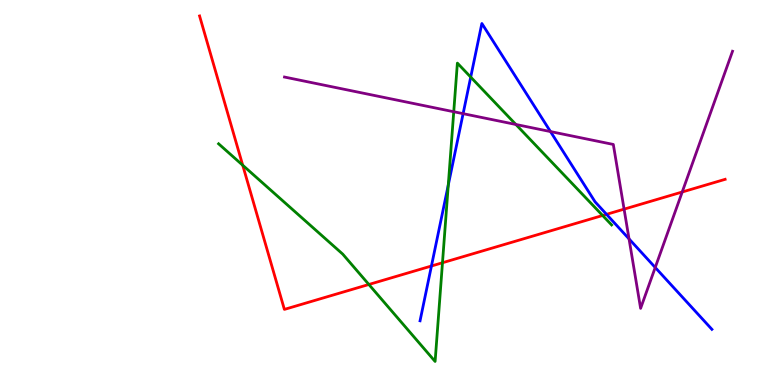[{'lines': ['blue', 'red'], 'intersections': [{'x': 5.57, 'y': 3.09}, {'x': 7.83, 'y': 4.43}]}, {'lines': ['green', 'red'], 'intersections': [{'x': 3.13, 'y': 5.71}, {'x': 4.76, 'y': 2.61}, {'x': 5.71, 'y': 3.18}, {'x': 7.78, 'y': 4.4}]}, {'lines': ['purple', 'red'], 'intersections': [{'x': 8.05, 'y': 4.57}, {'x': 8.8, 'y': 5.01}]}, {'lines': ['blue', 'green'], 'intersections': [{'x': 5.78, 'y': 5.19}, {'x': 6.07, 'y': 8.0}]}, {'lines': ['blue', 'purple'], 'intersections': [{'x': 5.98, 'y': 7.05}, {'x': 7.1, 'y': 6.58}, {'x': 8.12, 'y': 3.79}, {'x': 8.45, 'y': 3.05}]}, {'lines': ['green', 'purple'], 'intersections': [{'x': 5.85, 'y': 7.1}, {'x': 6.66, 'y': 6.77}]}]